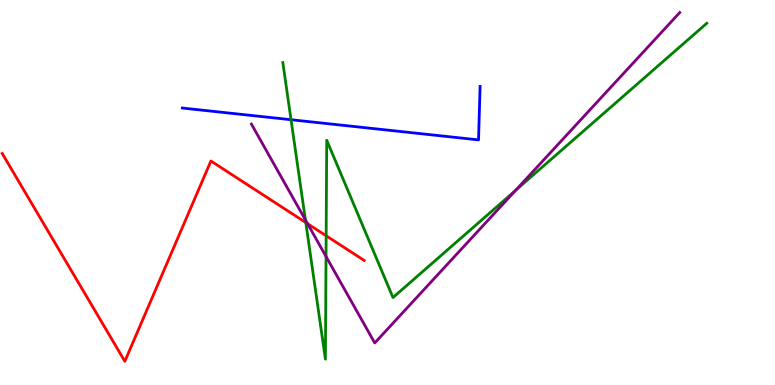[{'lines': ['blue', 'red'], 'intersections': []}, {'lines': ['green', 'red'], 'intersections': [{'x': 3.95, 'y': 4.22}, {'x': 4.21, 'y': 3.88}]}, {'lines': ['purple', 'red'], 'intersections': [{'x': 3.97, 'y': 4.19}]}, {'lines': ['blue', 'green'], 'intersections': [{'x': 3.76, 'y': 6.89}]}, {'lines': ['blue', 'purple'], 'intersections': []}, {'lines': ['green', 'purple'], 'intersections': [{'x': 3.94, 'y': 4.29}, {'x': 4.21, 'y': 3.34}, {'x': 6.65, 'y': 5.06}]}]